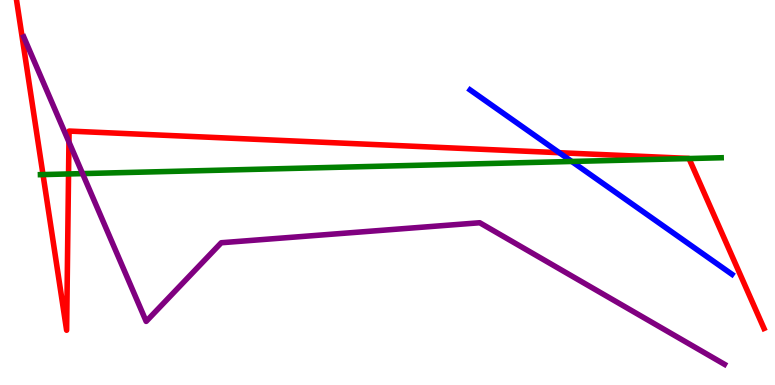[{'lines': ['blue', 'red'], 'intersections': [{'x': 7.22, 'y': 6.03}]}, {'lines': ['green', 'red'], 'intersections': [{'x': 0.555, 'y': 5.47}, {'x': 0.884, 'y': 5.48}, {'x': 8.89, 'y': 5.88}]}, {'lines': ['purple', 'red'], 'intersections': [{'x': 0.889, 'y': 6.31}]}, {'lines': ['blue', 'green'], 'intersections': [{'x': 7.38, 'y': 5.81}]}, {'lines': ['blue', 'purple'], 'intersections': []}, {'lines': ['green', 'purple'], 'intersections': [{'x': 1.07, 'y': 5.49}]}]